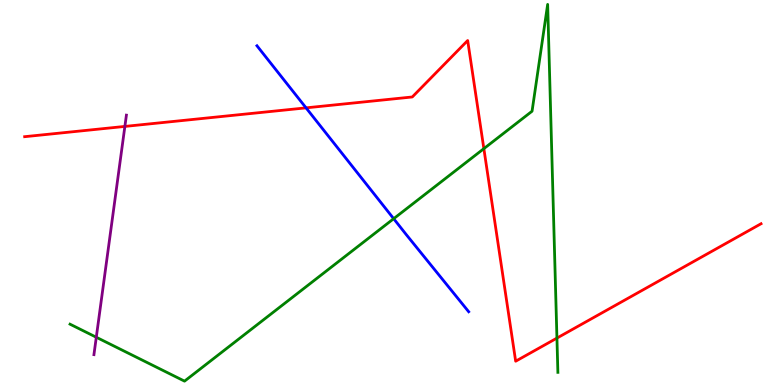[{'lines': ['blue', 'red'], 'intersections': [{'x': 3.95, 'y': 7.2}]}, {'lines': ['green', 'red'], 'intersections': [{'x': 6.24, 'y': 6.14}, {'x': 7.19, 'y': 1.22}]}, {'lines': ['purple', 'red'], 'intersections': [{'x': 1.61, 'y': 6.72}]}, {'lines': ['blue', 'green'], 'intersections': [{'x': 5.08, 'y': 4.32}]}, {'lines': ['blue', 'purple'], 'intersections': []}, {'lines': ['green', 'purple'], 'intersections': [{'x': 1.24, 'y': 1.24}]}]